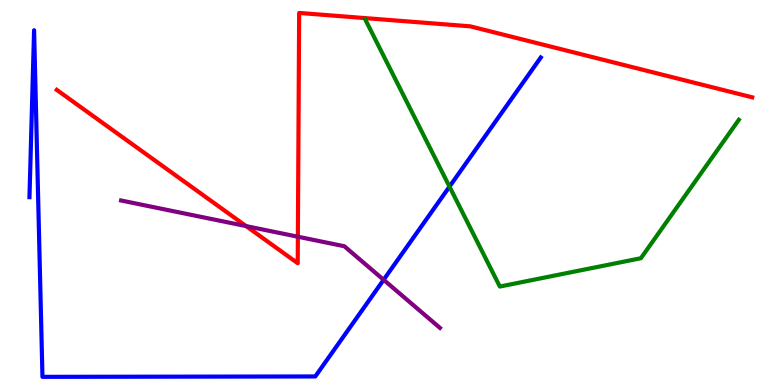[{'lines': ['blue', 'red'], 'intersections': []}, {'lines': ['green', 'red'], 'intersections': []}, {'lines': ['purple', 'red'], 'intersections': [{'x': 3.18, 'y': 4.13}, {'x': 3.84, 'y': 3.85}]}, {'lines': ['blue', 'green'], 'intersections': [{'x': 5.8, 'y': 5.15}]}, {'lines': ['blue', 'purple'], 'intersections': [{'x': 4.95, 'y': 2.73}]}, {'lines': ['green', 'purple'], 'intersections': []}]